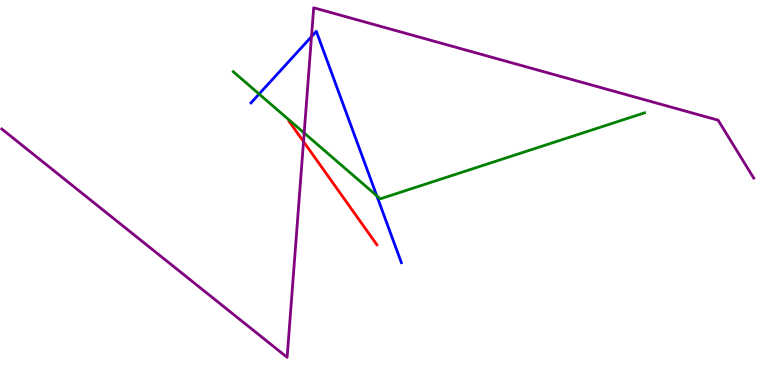[{'lines': ['blue', 'red'], 'intersections': []}, {'lines': ['green', 'red'], 'intersections': []}, {'lines': ['purple', 'red'], 'intersections': [{'x': 3.92, 'y': 6.32}]}, {'lines': ['blue', 'green'], 'intersections': [{'x': 3.34, 'y': 7.56}, {'x': 4.86, 'y': 4.92}]}, {'lines': ['blue', 'purple'], 'intersections': [{'x': 4.02, 'y': 9.05}]}, {'lines': ['green', 'purple'], 'intersections': [{'x': 3.92, 'y': 6.55}]}]